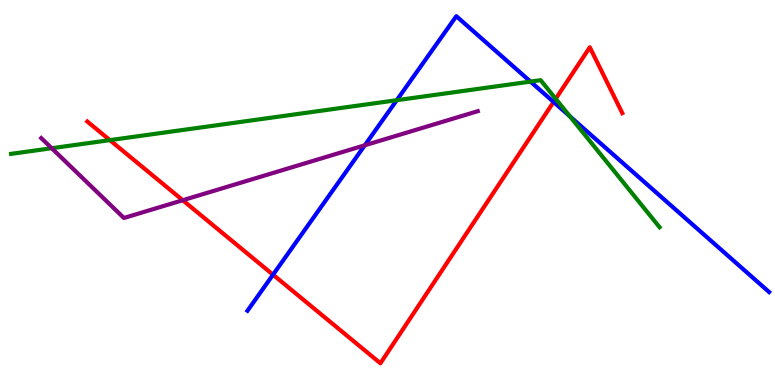[{'lines': ['blue', 'red'], 'intersections': [{'x': 3.52, 'y': 2.86}, {'x': 7.14, 'y': 7.35}]}, {'lines': ['green', 'red'], 'intersections': [{'x': 1.42, 'y': 6.36}, {'x': 7.17, 'y': 7.43}]}, {'lines': ['purple', 'red'], 'intersections': [{'x': 2.36, 'y': 4.8}]}, {'lines': ['blue', 'green'], 'intersections': [{'x': 5.12, 'y': 7.4}, {'x': 6.85, 'y': 7.88}, {'x': 7.35, 'y': 6.98}]}, {'lines': ['blue', 'purple'], 'intersections': [{'x': 4.71, 'y': 6.23}]}, {'lines': ['green', 'purple'], 'intersections': [{'x': 0.667, 'y': 6.15}]}]